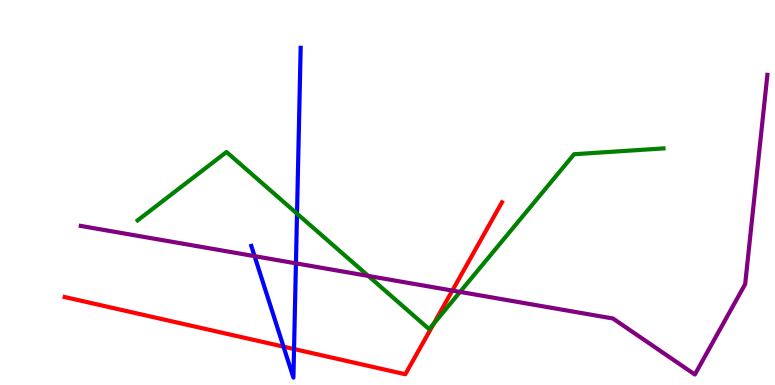[{'lines': ['blue', 'red'], 'intersections': [{'x': 3.66, 'y': 0.996}, {'x': 3.79, 'y': 0.934}]}, {'lines': ['green', 'red'], 'intersections': [{'x': 5.6, 'y': 1.59}]}, {'lines': ['purple', 'red'], 'intersections': [{'x': 5.84, 'y': 2.45}]}, {'lines': ['blue', 'green'], 'intersections': [{'x': 3.83, 'y': 4.45}]}, {'lines': ['blue', 'purple'], 'intersections': [{'x': 3.28, 'y': 3.35}, {'x': 3.82, 'y': 3.16}]}, {'lines': ['green', 'purple'], 'intersections': [{'x': 4.75, 'y': 2.83}, {'x': 5.94, 'y': 2.42}]}]